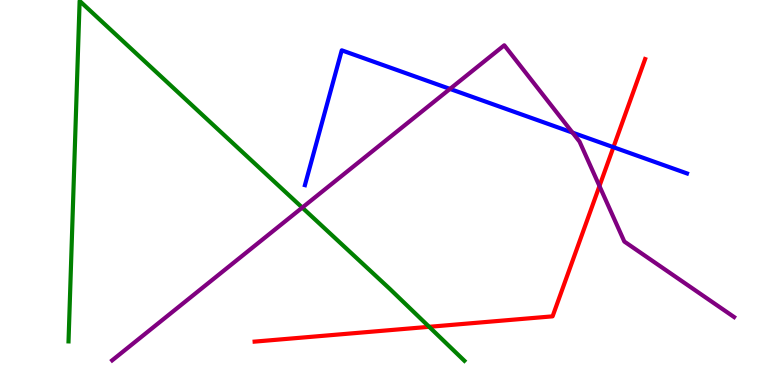[{'lines': ['blue', 'red'], 'intersections': [{'x': 7.92, 'y': 6.18}]}, {'lines': ['green', 'red'], 'intersections': [{'x': 5.54, 'y': 1.51}]}, {'lines': ['purple', 'red'], 'intersections': [{'x': 7.73, 'y': 5.17}]}, {'lines': ['blue', 'green'], 'intersections': []}, {'lines': ['blue', 'purple'], 'intersections': [{'x': 5.81, 'y': 7.69}, {'x': 7.39, 'y': 6.56}]}, {'lines': ['green', 'purple'], 'intersections': [{'x': 3.9, 'y': 4.61}]}]